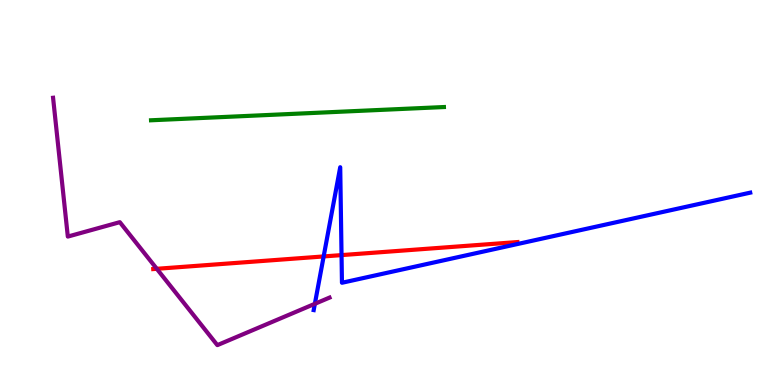[{'lines': ['blue', 'red'], 'intersections': [{'x': 4.18, 'y': 3.34}, {'x': 4.41, 'y': 3.37}]}, {'lines': ['green', 'red'], 'intersections': []}, {'lines': ['purple', 'red'], 'intersections': [{'x': 2.02, 'y': 3.02}]}, {'lines': ['blue', 'green'], 'intersections': []}, {'lines': ['blue', 'purple'], 'intersections': [{'x': 4.06, 'y': 2.11}]}, {'lines': ['green', 'purple'], 'intersections': []}]